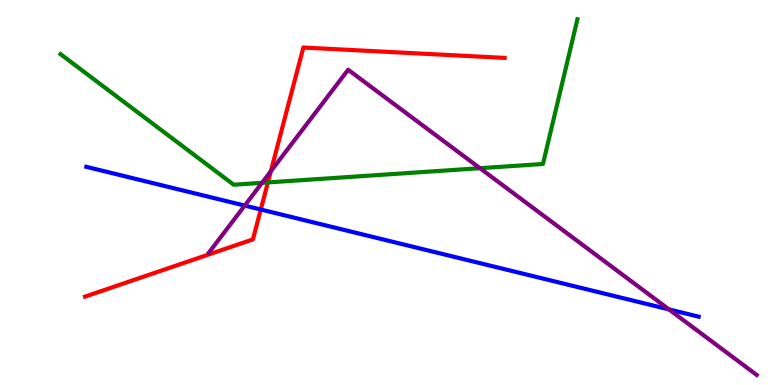[{'lines': ['blue', 'red'], 'intersections': [{'x': 3.36, 'y': 4.56}]}, {'lines': ['green', 'red'], 'intersections': [{'x': 3.46, 'y': 5.26}]}, {'lines': ['purple', 'red'], 'intersections': [{'x': 3.49, 'y': 5.55}]}, {'lines': ['blue', 'green'], 'intersections': []}, {'lines': ['blue', 'purple'], 'intersections': [{'x': 3.16, 'y': 4.66}, {'x': 8.63, 'y': 1.96}]}, {'lines': ['green', 'purple'], 'intersections': [{'x': 3.38, 'y': 5.25}, {'x': 6.19, 'y': 5.63}]}]